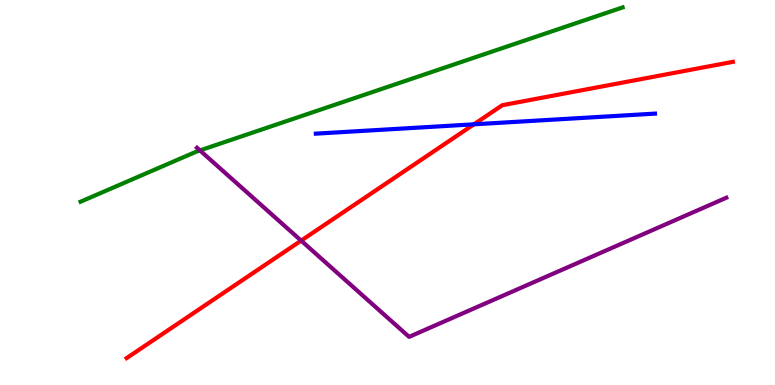[{'lines': ['blue', 'red'], 'intersections': [{'x': 6.12, 'y': 6.77}]}, {'lines': ['green', 'red'], 'intersections': []}, {'lines': ['purple', 'red'], 'intersections': [{'x': 3.89, 'y': 3.75}]}, {'lines': ['blue', 'green'], 'intersections': []}, {'lines': ['blue', 'purple'], 'intersections': []}, {'lines': ['green', 'purple'], 'intersections': [{'x': 2.58, 'y': 6.09}]}]